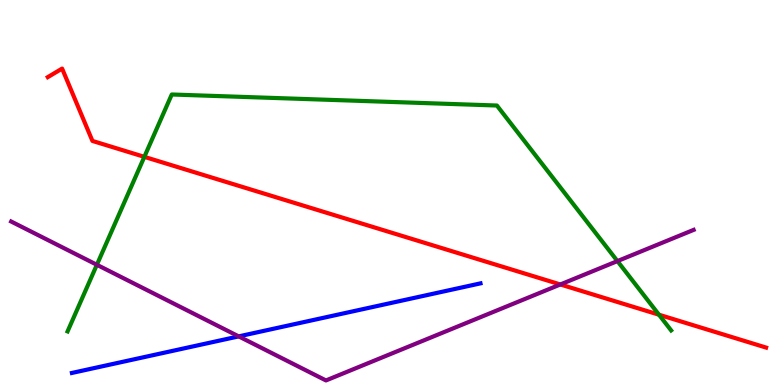[{'lines': ['blue', 'red'], 'intersections': []}, {'lines': ['green', 'red'], 'intersections': [{'x': 1.86, 'y': 5.93}, {'x': 8.5, 'y': 1.83}]}, {'lines': ['purple', 'red'], 'intersections': [{'x': 7.23, 'y': 2.61}]}, {'lines': ['blue', 'green'], 'intersections': []}, {'lines': ['blue', 'purple'], 'intersections': [{'x': 3.08, 'y': 1.26}]}, {'lines': ['green', 'purple'], 'intersections': [{'x': 1.25, 'y': 3.12}, {'x': 7.97, 'y': 3.22}]}]